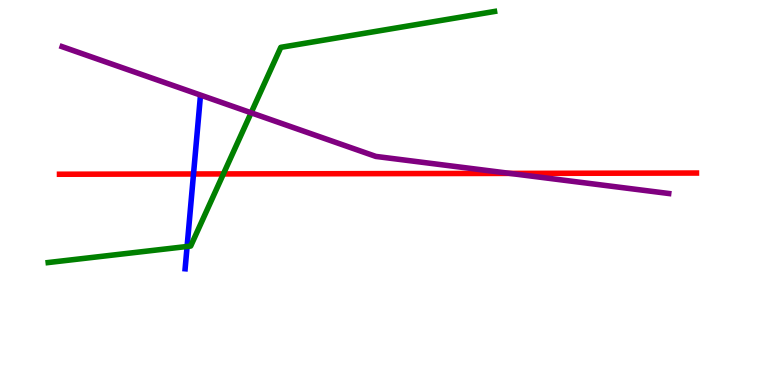[{'lines': ['blue', 'red'], 'intersections': [{'x': 2.5, 'y': 5.48}]}, {'lines': ['green', 'red'], 'intersections': [{'x': 2.88, 'y': 5.48}]}, {'lines': ['purple', 'red'], 'intersections': [{'x': 6.58, 'y': 5.5}]}, {'lines': ['blue', 'green'], 'intersections': [{'x': 2.41, 'y': 3.6}]}, {'lines': ['blue', 'purple'], 'intersections': []}, {'lines': ['green', 'purple'], 'intersections': [{'x': 3.24, 'y': 7.07}]}]